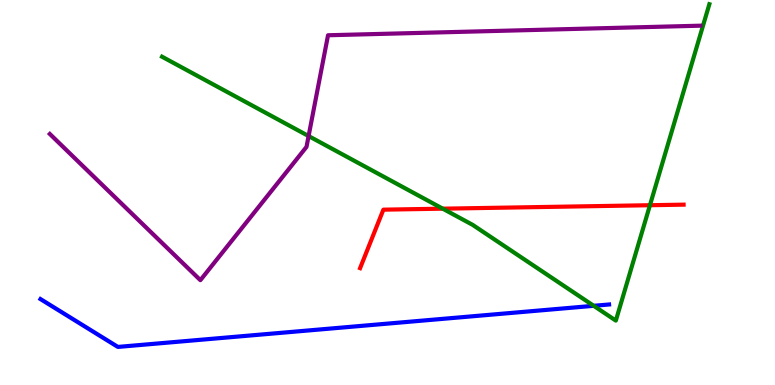[{'lines': ['blue', 'red'], 'intersections': []}, {'lines': ['green', 'red'], 'intersections': [{'x': 5.71, 'y': 4.58}, {'x': 8.39, 'y': 4.67}]}, {'lines': ['purple', 'red'], 'intersections': []}, {'lines': ['blue', 'green'], 'intersections': [{'x': 7.66, 'y': 2.06}]}, {'lines': ['blue', 'purple'], 'intersections': []}, {'lines': ['green', 'purple'], 'intersections': [{'x': 3.98, 'y': 6.47}]}]